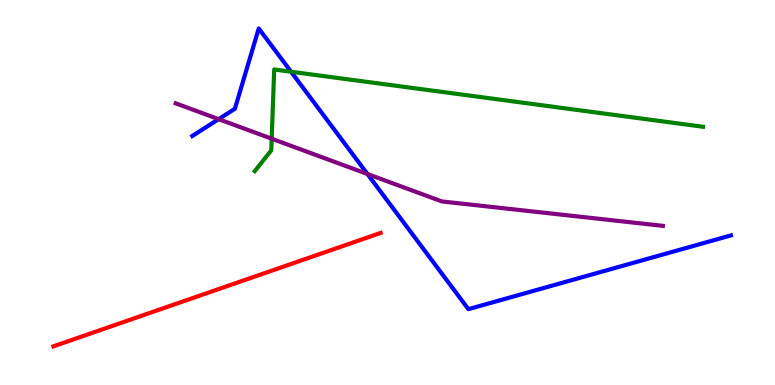[{'lines': ['blue', 'red'], 'intersections': []}, {'lines': ['green', 'red'], 'intersections': []}, {'lines': ['purple', 'red'], 'intersections': []}, {'lines': ['blue', 'green'], 'intersections': [{'x': 3.76, 'y': 8.14}]}, {'lines': ['blue', 'purple'], 'intersections': [{'x': 2.82, 'y': 6.9}, {'x': 4.74, 'y': 5.48}]}, {'lines': ['green', 'purple'], 'intersections': [{'x': 3.51, 'y': 6.4}]}]